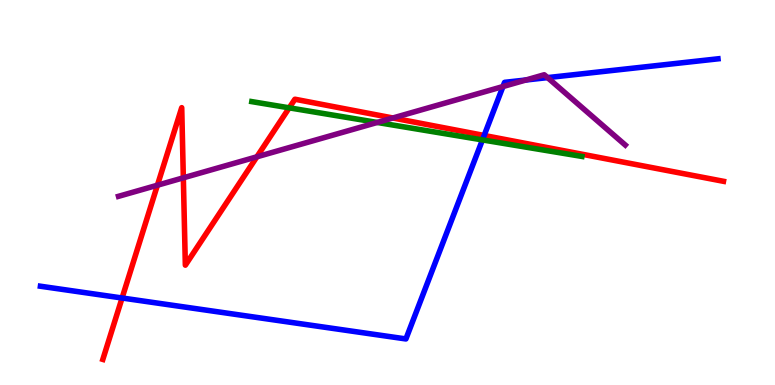[{'lines': ['blue', 'red'], 'intersections': [{'x': 1.58, 'y': 2.26}, {'x': 6.25, 'y': 6.48}]}, {'lines': ['green', 'red'], 'intersections': [{'x': 3.73, 'y': 7.2}]}, {'lines': ['purple', 'red'], 'intersections': [{'x': 2.03, 'y': 5.19}, {'x': 2.37, 'y': 5.38}, {'x': 3.31, 'y': 5.93}, {'x': 5.07, 'y': 6.94}]}, {'lines': ['blue', 'green'], 'intersections': [{'x': 6.23, 'y': 6.37}]}, {'lines': ['blue', 'purple'], 'intersections': [{'x': 6.49, 'y': 7.75}, {'x': 6.79, 'y': 7.92}, {'x': 7.07, 'y': 7.98}]}, {'lines': ['green', 'purple'], 'intersections': [{'x': 4.87, 'y': 6.82}]}]